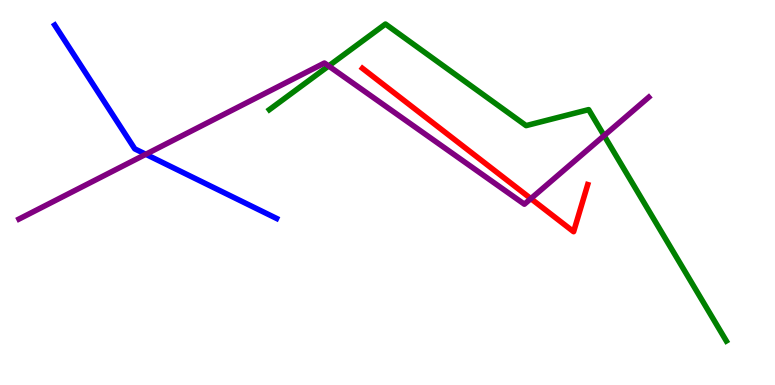[{'lines': ['blue', 'red'], 'intersections': []}, {'lines': ['green', 'red'], 'intersections': []}, {'lines': ['purple', 'red'], 'intersections': [{'x': 6.85, 'y': 4.84}]}, {'lines': ['blue', 'green'], 'intersections': []}, {'lines': ['blue', 'purple'], 'intersections': [{'x': 1.88, 'y': 5.99}]}, {'lines': ['green', 'purple'], 'intersections': [{'x': 4.24, 'y': 8.29}, {'x': 7.8, 'y': 6.48}]}]